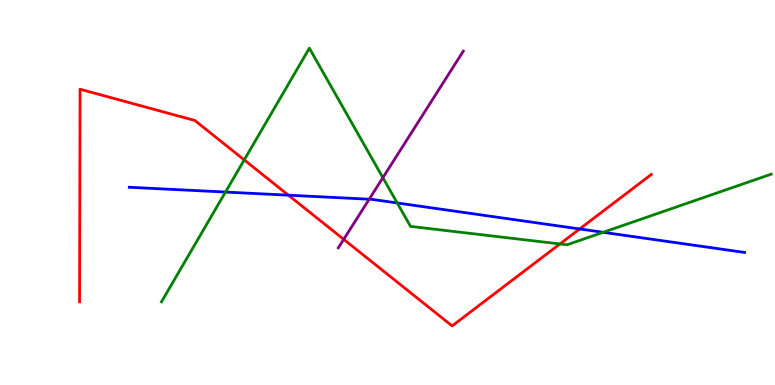[{'lines': ['blue', 'red'], 'intersections': [{'x': 3.72, 'y': 4.93}, {'x': 7.48, 'y': 4.05}]}, {'lines': ['green', 'red'], 'intersections': [{'x': 3.15, 'y': 5.85}, {'x': 7.22, 'y': 3.66}]}, {'lines': ['purple', 'red'], 'intersections': [{'x': 4.43, 'y': 3.78}]}, {'lines': ['blue', 'green'], 'intersections': [{'x': 2.91, 'y': 5.01}, {'x': 5.13, 'y': 4.73}, {'x': 7.78, 'y': 3.97}]}, {'lines': ['blue', 'purple'], 'intersections': [{'x': 4.76, 'y': 4.83}]}, {'lines': ['green', 'purple'], 'intersections': [{'x': 4.94, 'y': 5.38}]}]